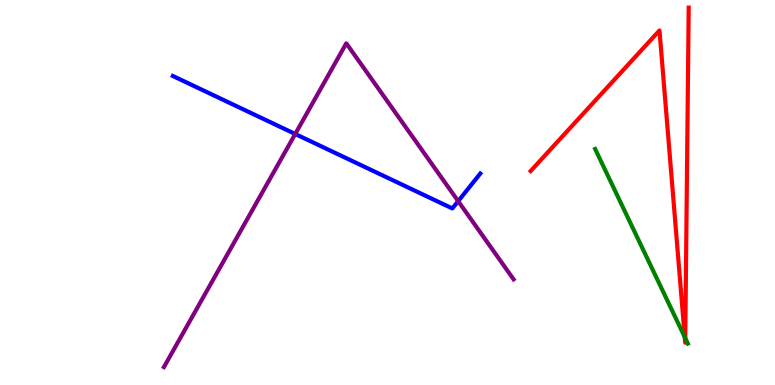[{'lines': ['blue', 'red'], 'intersections': []}, {'lines': ['green', 'red'], 'intersections': [{'x': 8.84, 'y': 1.25}, {'x': 8.84, 'y': 1.22}]}, {'lines': ['purple', 'red'], 'intersections': []}, {'lines': ['blue', 'green'], 'intersections': []}, {'lines': ['blue', 'purple'], 'intersections': [{'x': 3.81, 'y': 6.52}, {'x': 5.91, 'y': 4.77}]}, {'lines': ['green', 'purple'], 'intersections': []}]